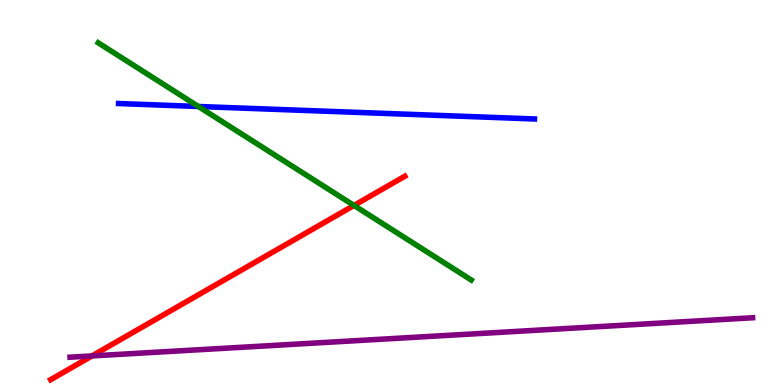[{'lines': ['blue', 'red'], 'intersections': []}, {'lines': ['green', 'red'], 'intersections': [{'x': 4.57, 'y': 4.66}]}, {'lines': ['purple', 'red'], 'intersections': [{'x': 1.19, 'y': 0.755}]}, {'lines': ['blue', 'green'], 'intersections': [{'x': 2.56, 'y': 7.23}]}, {'lines': ['blue', 'purple'], 'intersections': []}, {'lines': ['green', 'purple'], 'intersections': []}]